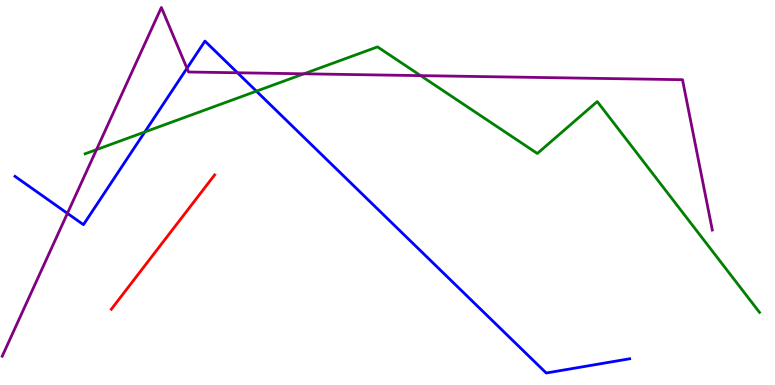[{'lines': ['blue', 'red'], 'intersections': []}, {'lines': ['green', 'red'], 'intersections': []}, {'lines': ['purple', 'red'], 'intersections': []}, {'lines': ['blue', 'green'], 'intersections': [{'x': 1.87, 'y': 6.57}, {'x': 3.31, 'y': 7.63}]}, {'lines': ['blue', 'purple'], 'intersections': [{'x': 0.87, 'y': 4.46}, {'x': 2.41, 'y': 8.23}, {'x': 3.06, 'y': 8.11}]}, {'lines': ['green', 'purple'], 'intersections': [{'x': 1.25, 'y': 6.11}, {'x': 3.92, 'y': 8.08}, {'x': 5.43, 'y': 8.04}]}]